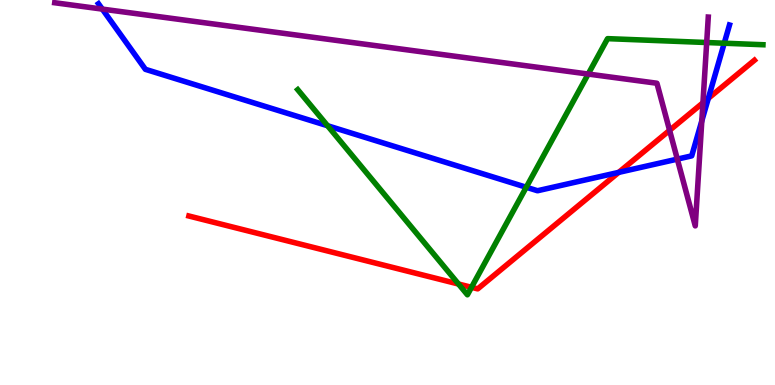[{'lines': ['blue', 'red'], 'intersections': [{'x': 7.98, 'y': 5.52}, {'x': 9.14, 'y': 7.45}]}, {'lines': ['green', 'red'], 'intersections': [{'x': 5.92, 'y': 2.62}, {'x': 6.08, 'y': 2.54}]}, {'lines': ['purple', 'red'], 'intersections': [{'x': 8.64, 'y': 6.61}, {'x': 9.07, 'y': 7.33}]}, {'lines': ['blue', 'green'], 'intersections': [{'x': 4.23, 'y': 6.73}, {'x': 6.79, 'y': 5.14}, {'x': 9.34, 'y': 8.88}]}, {'lines': ['blue', 'purple'], 'intersections': [{'x': 1.32, 'y': 9.76}, {'x': 8.74, 'y': 5.87}, {'x': 9.06, 'y': 6.86}]}, {'lines': ['green', 'purple'], 'intersections': [{'x': 7.59, 'y': 8.08}, {'x': 9.12, 'y': 8.9}]}]